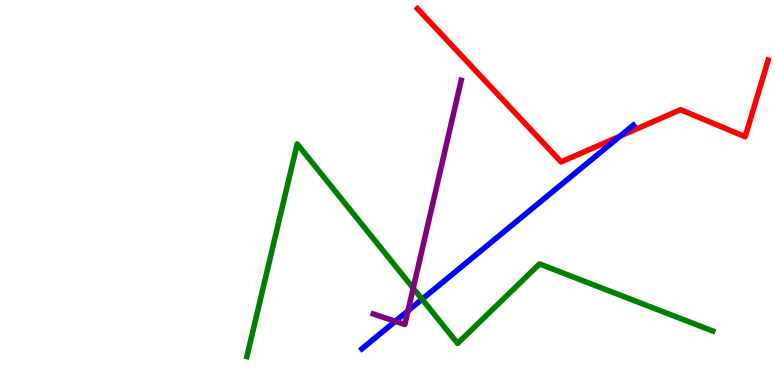[{'lines': ['blue', 'red'], 'intersections': [{'x': 8.0, 'y': 6.46}]}, {'lines': ['green', 'red'], 'intersections': []}, {'lines': ['purple', 'red'], 'intersections': []}, {'lines': ['blue', 'green'], 'intersections': [{'x': 5.45, 'y': 2.23}]}, {'lines': ['blue', 'purple'], 'intersections': [{'x': 5.1, 'y': 1.65}, {'x': 5.26, 'y': 1.93}]}, {'lines': ['green', 'purple'], 'intersections': [{'x': 5.33, 'y': 2.51}]}]